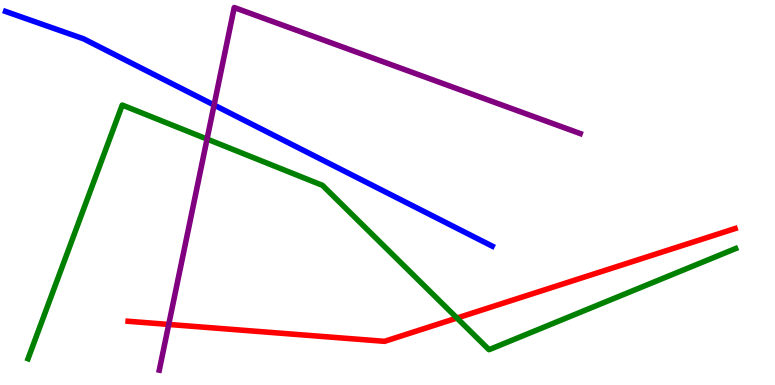[{'lines': ['blue', 'red'], 'intersections': []}, {'lines': ['green', 'red'], 'intersections': [{'x': 5.9, 'y': 1.74}]}, {'lines': ['purple', 'red'], 'intersections': [{'x': 2.18, 'y': 1.57}]}, {'lines': ['blue', 'green'], 'intersections': []}, {'lines': ['blue', 'purple'], 'intersections': [{'x': 2.76, 'y': 7.27}]}, {'lines': ['green', 'purple'], 'intersections': [{'x': 2.67, 'y': 6.39}]}]